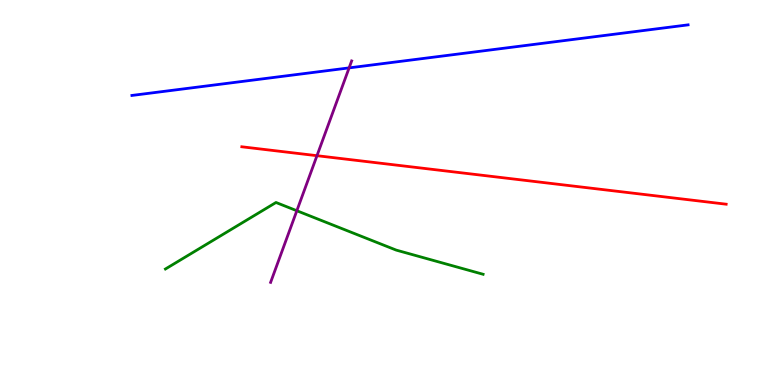[{'lines': ['blue', 'red'], 'intersections': []}, {'lines': ['green', 'red'], 'intersections': []}, {'lines': ['purple', 'red'], 'intersections': [{'x': 4.09, 'y': 5.96}]}, {'lines': ['blue', 'green'], 'intersections': []}, {'lines': ['blue', 'purple'], 'intersections': [{'x': 4.5, 'y': 8.24}]}, {'lines': ['green', 'purple'], 'intersections': [{'x': 3.83, 'y': 4.53}]}]